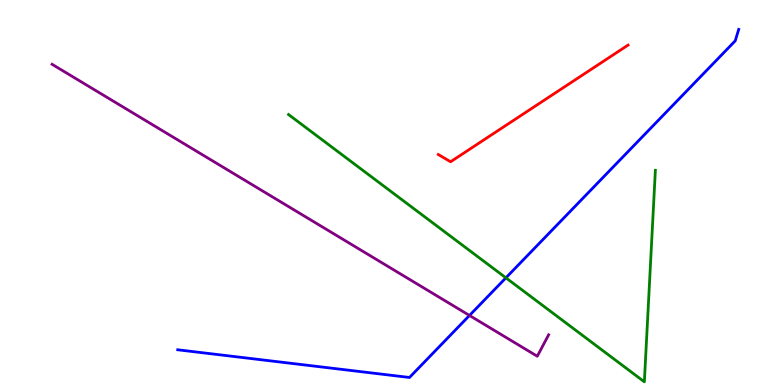[{'lines': ['blue', 'red'], 'intersections': []}, {'lines': ['green', 'red'], 'intersections': []}, {'lines': ['purple', 'red'], 'intersections': []}, {'lines': ['blue', 'green'], 'intersections': [{'x': 6.53, 'y': 2.78}]}, {'lines': ['blue', 'purple'], 'intersections': [{'x': 6.06, 'y': 1.81}]}, {'lines': ['green', 'purple'], 'intersections': []}]